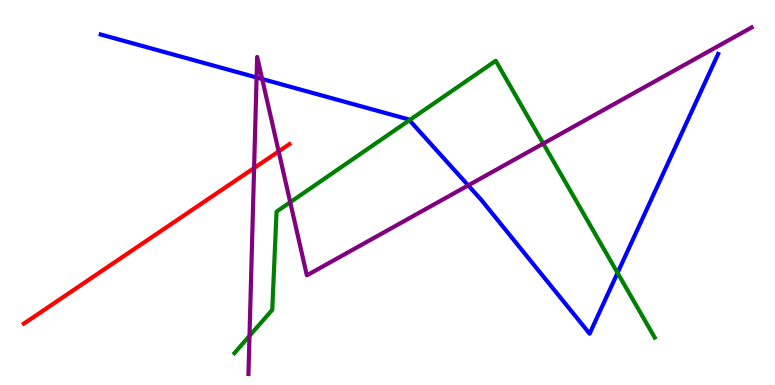[{'lines': ['blue', 'red'], 'intersections': []}, {'lines': ['green', 'red'], 'intersections': []}, {'lines': ['purple', 'red'], 'intersections': [{'x': 3.28, 'y': 5.64}, {'x': 3.6, 'y': 6.07}]}, {'lines': ['blue', 'green'], 'intersections': [{'x': 5.28, 'y': 6.88}, {'x': 7.97, 'y': 2.91}]}, {'lines': ['blue', 'purple'], 'intersections': [{'x': 3.31, 'y': 7.99}, {'x': 3.38, 'y': 7.95}, {'x': 6.04, 'y': 5.18}]}, {'lines': ['green', 'purple'], 'intersections': [{'x': 3.22, 'y': 1.28}, {'x': 3.74, 'y': 4.75}, {'x': 7.01, 'y': 6.27}]}]